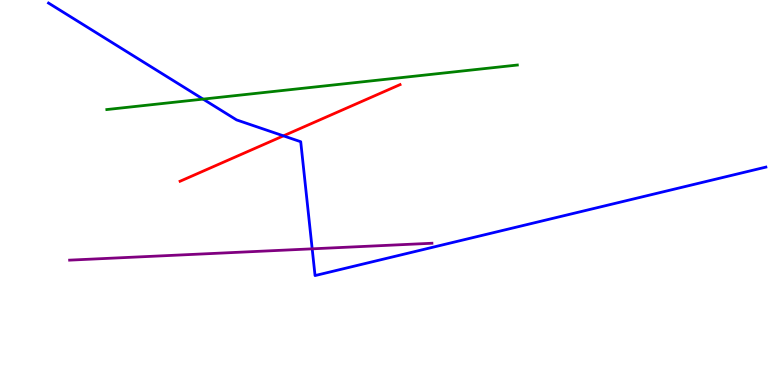[{'lines': ['blue', 'red'], 'intersections': [{'x': 3.66, 'y': 6.47}]}, {'lines': ['green', 'red'], 'intersections': []}, {'lines': ['purple', 'red'], 'intersections': []}, {'lines': ['blue', 'green'], 'intersections': [{'x': 2.62, 'y': 7.43}]}, {'lines': ['blue', 'purple'], 'intersections': [{'x': 4.03, 'y': 3.54}]}, {'lines': ['green', 'purple'], 'intersections': []}]